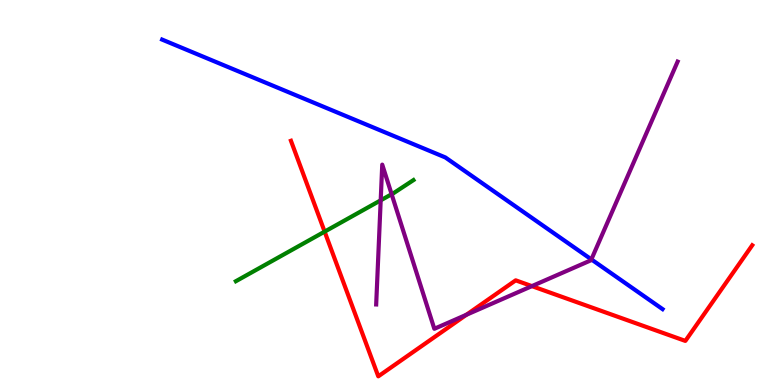[{'lines': ['blue', 'red'], 'intersections': []}, {'lines': ['green', 'red'], 'intersections': [{'x': 4.19, 'y': 3.98}]}, {'lines': ['purple', 'red'], 'intersections': [{'x': 6.02, 'y': 1.82}, {'x': 6.86, 'y': 2.57}]}, {'lines': ['blue', 'green'], 'intersections': []}, {'lines': ['blue', 'purple'], 'intersections': [{'x': 7.63, 'y': 3.26}]}, {'lines': ['green', 'purple'], 'intersections': [{'x': 4.91, 'y': 4.8}, {'x': 5.05, 'y': 4.96}]}]